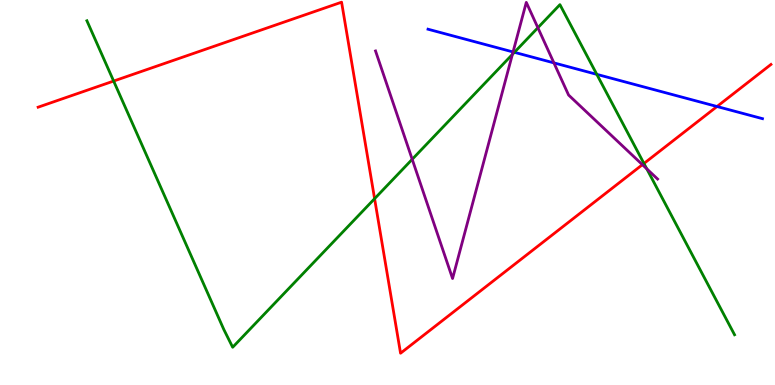[{'lines': ['blue', 'red'], 'intersections': [{'x': 9.25, 'y': 7.23}]}, {'lines': ['green', 'red'], 'intersections': [{'x': 1.47, 'y': 7.89}, {'x': 4.83, 'y': 4.84}, {'x': 8.31, 'y': 5.75}]}, {'lines': ['purple', 'red'], 'intersections': [{'x': 8.29, 'y': 5.72}]}, {'lines': ['blue', 'green'], 'intersections': [{'x': 6.64, 'y': 8.64}, {'x': 7.7, 'y': 8.07}]}, {'lines': ['blue', 'purple'], 'intersections': [{'x': 6.62, 'y': 8.65}, {'x': 7.15, 'y': 8.37}]}, {'lines': ['green', 'purple'], 'intersections': [{'x': 5.32, 'y': 5.86}, {'x': 6.61, 'y': 8.59}, {'x': 6.94, 'y': 9.28}, {'x': 8.35, 'y': 5.62}]}]